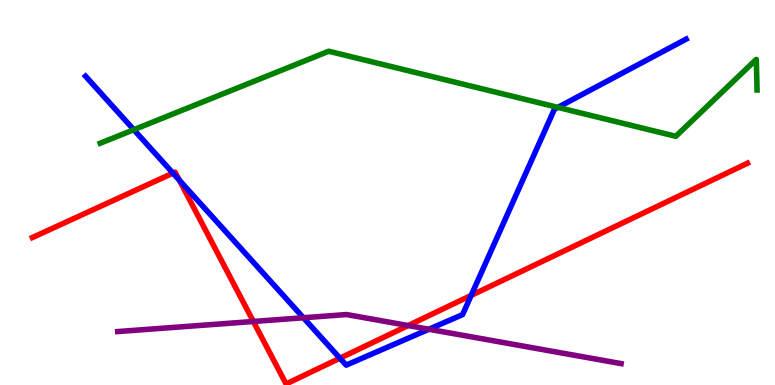[{'lines': ['blue', 'red'], 'intersections': [{'x': 2.23, 'y': 5.5}, {'x': 2.31, 'y': 5.32}, {'x': 4.39, 'y': 0.696}, {'x': 6.08, 'y': 2.33}]}, {'lines': ['green', 'red'], 'intersections': []}, {'lines': ['purple', 'red'], 'intersections': [{'x': 3.27, 'y': 1.65}, {'x': 5.27, 'y': 1.54}]}, {'lines': ['blue', 'green'], 'intersections': [{'x': 1.73, 'y': 6.63}, {'x': 7.2, 'y': 7.21}]}, {'lines': ['blue', 'purple'], 'intersections': [{'x': 3.92, 'y': 1.75}, {'x': 5.53, 'y': 1.45}]}, {'lines': ['green', 'purple'], 'intersections': []}]